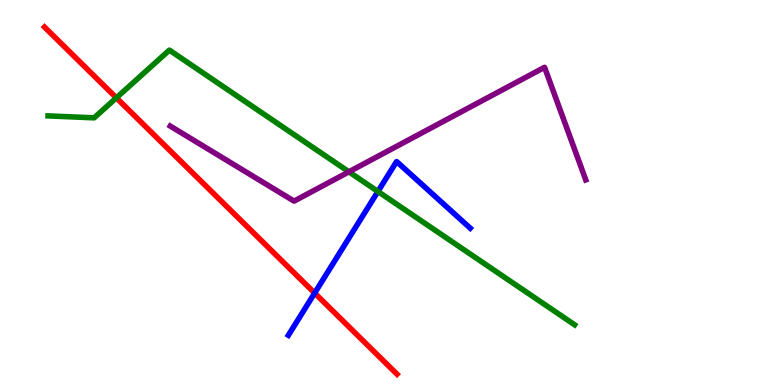[{'lines': ['blue', 'red'], 'intersections': [{'x': 4.06, 'y': 2.39}]}, {'lines': ['green', 'red'], 'intersections': [{'x': 1.5, 'y': 7.46}]}, {'lines': ['purple', 'red'], 'intersections': []}, {'lines': ['blue', 'green'], 'intersections': [{'x': 4.88, 'y': 5.03}]}, {'lines': ['blue', 'purple'], 'intersections': []}, {'lines': ['green', 'purple'], 'intersections': [{'x': 4.5, 'y': 5.54}]}]